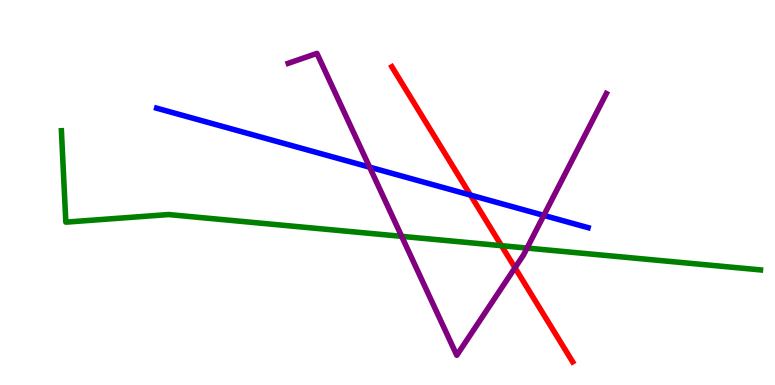[{'lines': ['blue', 'red'], 'intersections': [{'x': 6.07, 'y': 4.93}]}, {'lines': ['green', 'red'], 'intersections': [{'x': 6.47, 'y': 3.62}]}, {'lines': ['purple', 'red'], 'intersections': [{'x': 6.65, 'y': 3.04}]}, {'lines': ['blue', 'green'], 'intersections': []}, {'lines': ['blue', 'purple'], 'intersections': [{'x': 4.77, 'y': 5.66}, {'x': 7.02, 'y': 4.41}]}, {'lines': ['green', 'purple'], 'intersections': [{'x': 5.18, 'y': 3.86}, {'x': 6.8, 'y': 3.56}]}]